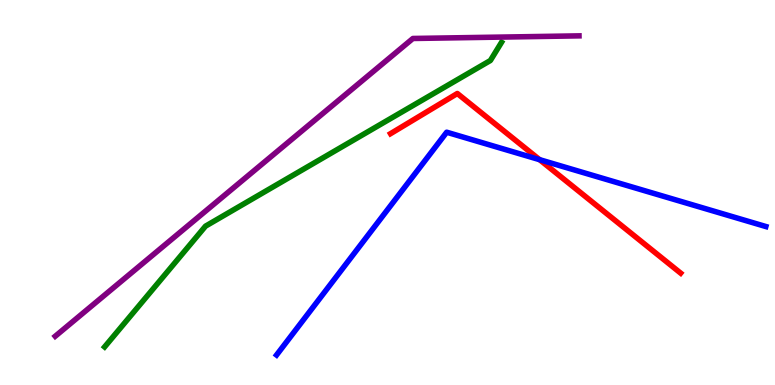[{'lines': ['blue', 'red'], 'intersections': [{'x': 6.96, 'y': 5.85}]}, {'lines': ['green', 'red'], 'intersections': []}, {'lines': ['purple', 'red'], 'intersections': []}, {'lines': ['blue', 'green'], 'intersections': []}, {'lines': ['blue', 'purple'], 'intersections': []}, {'lines': ['green', 'purple'], 'intersections': []}]